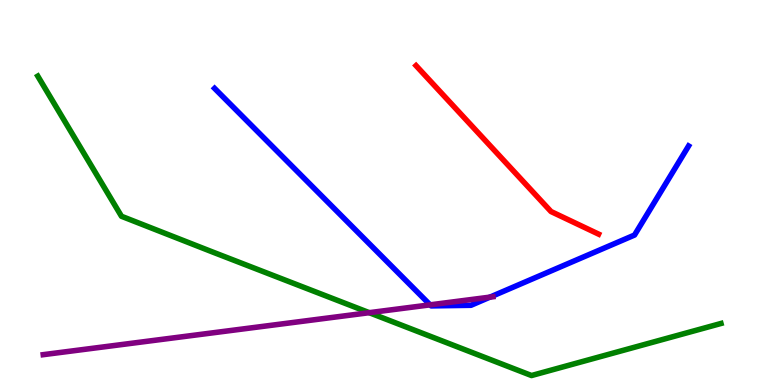[{'lines': ['blue', 'red'], 'intersections': []}, {'lines': ['green', 'red'], 'intersections': []}, {'lines': ['purple', 'red'], 'intersections': []}, {'lines': ['blue', 'green'], 'intersections': []}, {'lines': ['blue', 'purple'], 'intersections': [{'x': 5.55, 'y': 2.08}, {'x': 6.32, 'y': 2.28}]}, {'lines': ['green', 'purple'], 'intersections': [{'x': 4.76, 'y': 1.88}]}]